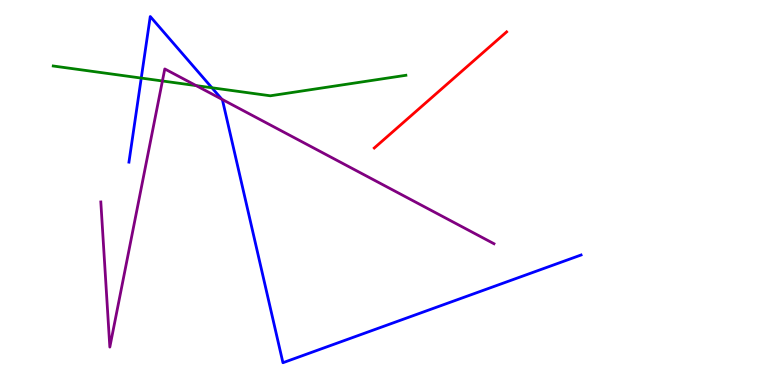[{'lines': ['blue', 'red'], 'intersections': []}, {'lines': ['green', 'red'], 'intersections': []}, {'lines': ['purple', 'red'], 'intersections': []}, {'lines': ['blue', 'green'], 'intersections': [{'x': 1.82, 'y': 7.97}, {'x': 2.73, 'y': 7.72}]}, {'lines': ['blue', 'purple'], 'intersections': [{'x': 2.86, 'y': 7.42}]}, {'lines': ['green', 'purple'], 'intersections': [{'x': 2.1, 'y': 7.9}, {'x': 2.53, 'y': 7.78}]}]